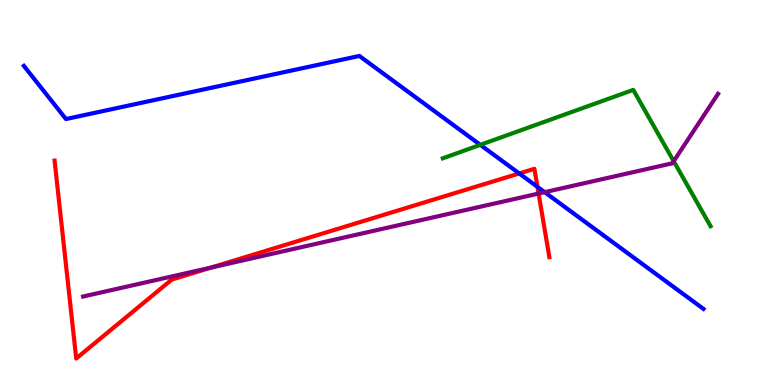[{'lines': ['blue', 'red'], 'intersections': [{'x': 6.7, 'y': 5.49}, {'x': 6.93, 'y': 5.15}]}, {'lines': ['green', 'red'], 'intersections': []}, {'lines': ['purple', 'red'], 'intersections': [{'x': 2.72, 'y': 3.05}, {'x': 6.95, 'y': 4.97}]}, {'lines': ['blue', 'green'], 'intersections': [{'x': 6.2, 'y': 6.24}]}, {'lines': ['blue', 'purple'], 'intersections': [{'x': 7.03, 'y': 5.01}]}, {'lines': ['green', 'purple'], 'intersections': [{'x': 8.69, 'y': 5.81}]}]